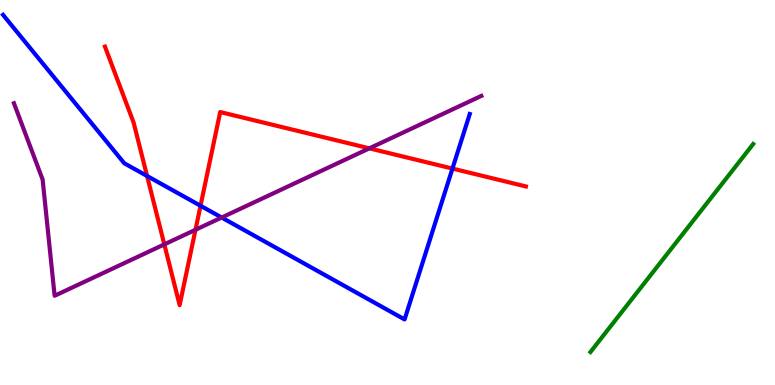[{'lines': ['blue', 'red'], 'intersections': [{'x': 1.9, 'y': 5.43}, {'x': 2.59, 'y': 4.66}, {'x': 5.84, 'y': 5.62}]}, {'lines': ['green', 'red'], 'intersections': []}, {'lines': ['purple', 'red'], 'intersections': [{'x': 2.12, 'y': 3.65}, {'x': 2.52, 'y': 4.03}, {'x': 4.77, 'y': 6.15}]}, {'lines': ['blue', 'green'], 'intersections': []}, {'lines': ['blue', 'purple'], 'intersections': [{'x': 2.86, 'y': 4.35}]}, {'lines': ['green', 'purple'], 'intersections': []}]